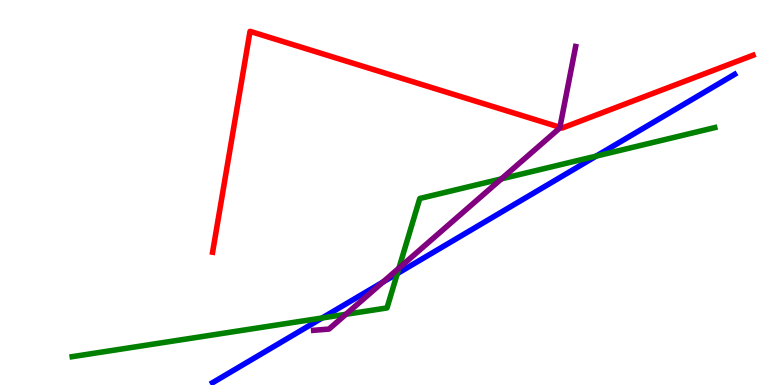[{'lines': ['blue', 'red'], 'intersections': []}, {'lines': ['green', 'red'], 'intersections': []}, {'lines': ['purple', 'red'], 'intersections': [{'x': 7.22, 'y': 6.69}]}, {'lines': ['blue', 'green'], 'intersections': [{'x': 4.16, 'y': 1.74}, {'x': 5.13, 'y': 2.89}, {'x': 7.69, 'y': 5.95}]}, {'lines': ['blue', 'purple'], 'intersections': [{'x': 4.94, 'y': 2.67}]}, {'lines': ['green', 'purple'], 'intersections': [{'x': 4.46, 'y': 1.84}, {'x': 5.15, 'y': 3.04}, {'x': 6.47, 'y': 5.35}]}]